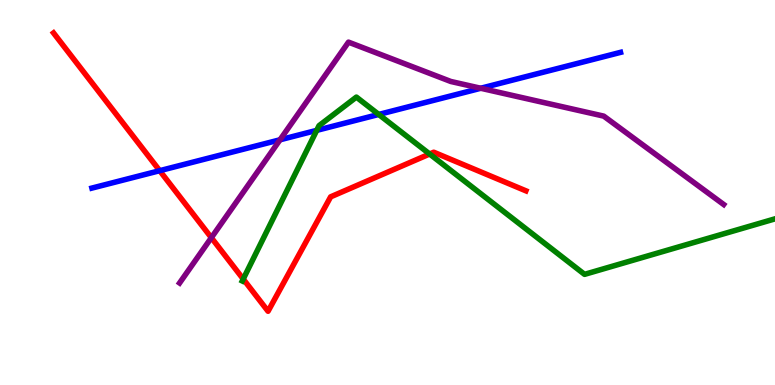[{'lines': ['blue', 'red'], 'intersections': [{'x': 2.06, 'y': 5.57}]}, {'lines': ['green', 'red'], 'intersections': [{'x': 3.14, 'y': 2.75}, {'x': 5.54, 'y': 6.0}]}, {'lines': ['purple', 'red'], 'intersections': [{'x': 2.73, 'y': 3.83}]}, {'lines': ['blue', 'green'], 'intersections': [{'x': 4.09, 'y': 6.61}, {'x': 4.89, 'y': 7.03}]}, {'lines': ['blue', 'purple'], 'intersections': [{'x': 3.61, 'y': 6.37}, {'x': 6.2, 'y': 7.71}]}, {'lines': ['green', 'purple'], 'intersections': []}]